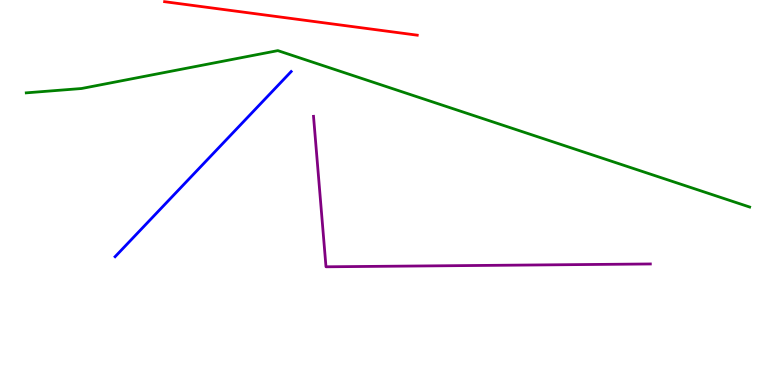[{'lines': ['blue', 'red'], 'intersections': []}, {'lines': ['green', 'red'], 'intersections': []}, {'lines': ['purple', 'red'], 'intersections': []}, {'lines': ['blue', 'green'], 'intersections': []}, {'lines': ['blue', 'purple'], 'intersections': []}, {'lines': ['green', 'purple'], 'intersections': []}]